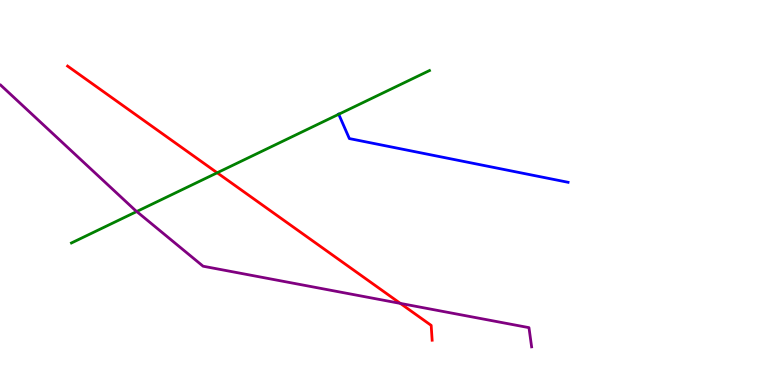[{'lines': ['blue', 'red'], 'intersections': []}, {'lines': ['green', 'red'], 'intersections': [{'x': 2.8, 'y': 5.51}]}, {'lines': ['purple', 'red'], 'intersections': [{'x': 5.17, 'y': 2.12}]}, {'lines': ['blue', 'green'], 'intersections': [{'x': 4.37, 'y': 7.03}]}, {'lines': ['blue', 'purple'], 'intersections': []}, {'lines': ['green', 'purple'], 'intersections': [{'x': 1.76, 'y': 4.51}]}]